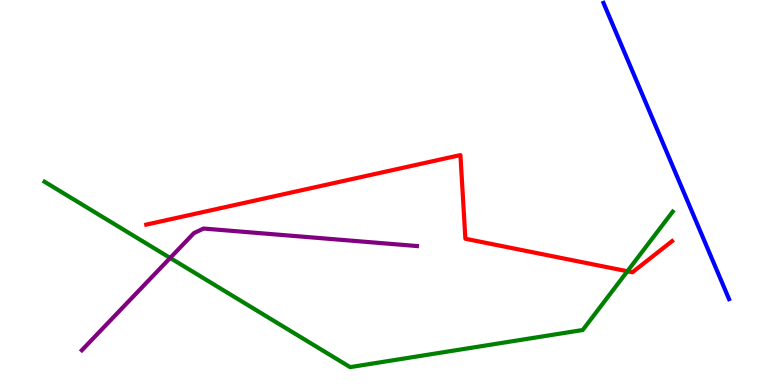[{'lines': ['blue', 'red'], 'intersections': []}, {'lines': ['green', 'red'], 'intersections': [{'x': 8.1, 'y': 2.95}]}, {'lines': ['purple', 'red'], 'intersections': []}, {'lines': ['blue', 'green'], 'intersections': []}, {'lines': ['blue', 'purple'], 'intersections': []}, {'lines': ['green', 'purple'], 'intersections': [{'x': 2.2, 'y': 3.3}]}]